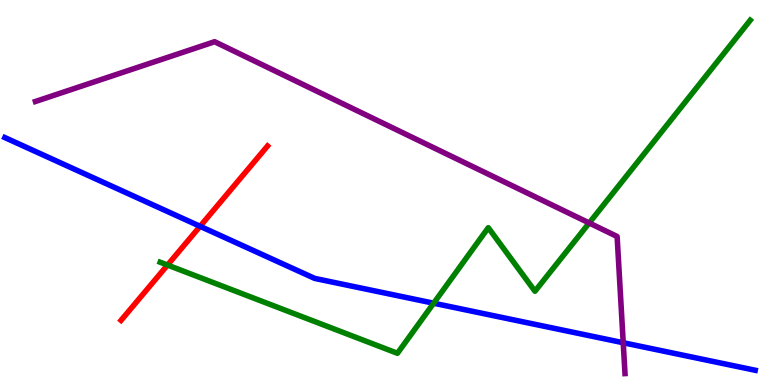[{'lines': ['blue', 'red'], 'intersections': [{'x': 2.58, 'y': 4.12}]}, {'lines': ['green', 'red'], 'intersections': [{'x': 2.16, 'y': 3.12}]}, {'lines': ['purple', 'red'], 'intersections': []}, {'lines': ['blue', 'green'], 'intersections': [{'x': 5.6, 'y': 2.12}]}, {'lines': ['blue', 'purple'], 'intersections': [{'x': 8.04, 'y': 1.1}]}, {'lines': ['green', 'purple'], 'intersections': [{'x': 7.6, 'y': 4.21}]}]